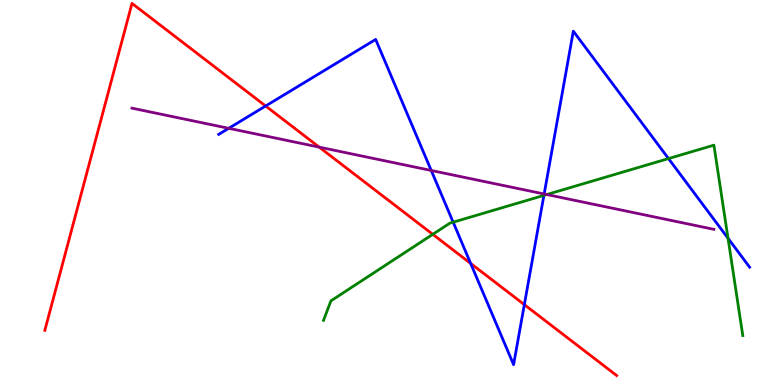[{'lines': ['blue', 'red'], 'intersections': [{'x': 3.43, 'y': 7.25}, {'x': 6.07, 'y': 3.16}, {'x': 6.77, 'y': 2.09}]}, {'lines': ['green', 'red'], 'intersections': [{'x': 5.58, 'y': 3.91}]}, {'lines': ['purple', 'red'], 'intersections': [{'x': 4.12, 'y': 6.18}]}, {'lines': ['blue', 'green'], 'intersections': [{'x': 5.85, 'y': 4.23}, {'x': 7.02, 'y': 4.93}, {'x': 8.63, 'y': 5.88}, {'x': 9.39, 'y': 3.81}]}, {'lines': ['blue', 'purple'], 'intersections': [{'x': 2.95, 'y': 6.67}, {'x': 5.56, 'y': 5.57}, {'x': 7.02, 'y': 4.96}]}, {'lines': ['green', 'purple'], 'intersections': [{'x': 7.06, 'y': 4.95}]}]